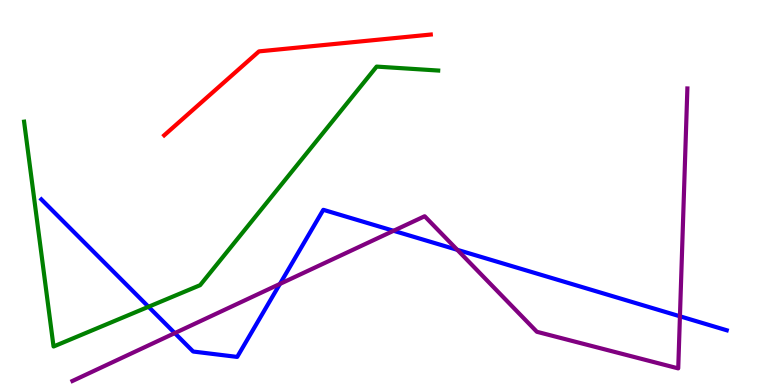[{'lines': ['blue', 'red'], 'intersections': []}, {'lines': ['green', 'red'], 'intersections': []}, {'lines': ['purple', 'red'], 'intersections': []}, {'lines': ['blue', 'green'], 'intersections': [{'x': 1.92, 'y': 2.03}]}, {'lines': ['blue', 'purple'], 'intersections': [{'x': 2.26, 'y': 1.35}, {'x': 3.61, 'y': 2.62}, {'x': 5.08, 'y': 4.01}, {'x': 5.9, 'y': 3.51}, {'x': 8.77, 'y': 1.78}]}, {'lines': ['green', 'purple'], 'intersections': []}]